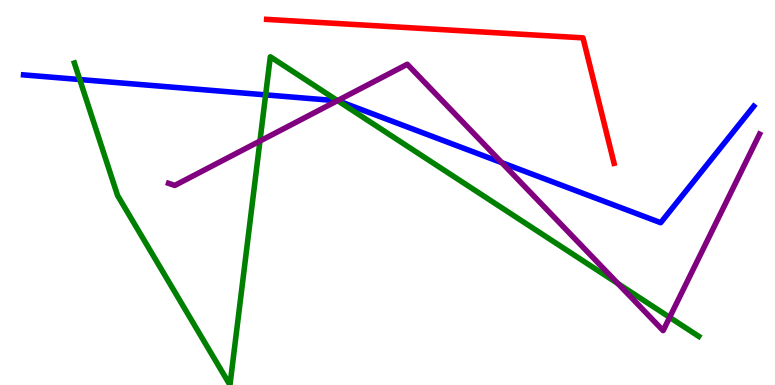[{'lines': ['blue', 'red'], 'intersections': []}, {'lines': ['green', 'red'], 'intersections': []}, {'lines': ['purple', 'red'], 'intersections': []}, {'lines': ['blue', 'green'], 'intersections': [{'x': 1.03, 'y': 7.93}, {'x': 3.43, 'y': 7.54}, {'x': 4.36, 'y': 7.38}]}, {'lines': ['blue', 'purple'], 'intersections': [{'x': 4.35, 'y': 7.38}, {'x': 6.47, 'y': 5.78}]}, {'lines': ['green', 'purple'], 'intersections': [{'x': 3.35, 'y': 6.34}, {'x': 4.36, 'y': 7.39}, {'x': 7.97, 'y': 2.63}, {'x': 8.64, 'y': 1.76}]}]